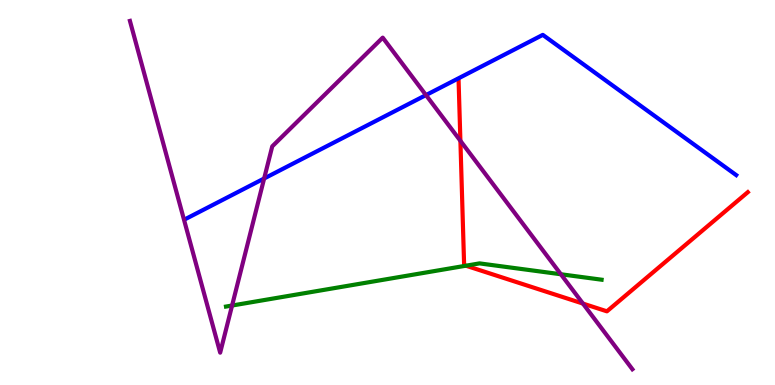[{'lines': ['blue', 'red'], 'intersections': []}, {'lines': ['green', 'red'], 'intersections': [{'x': 6.01, 'y': 3.1}]}, {'lines': ['purple', 'red'], 'intersections': [{'x': 5.94, 'y': 6.34}, {'x': 7.52, 'y': 2.11}]}, {'lines': ['blue', 'green'], 'intersections': []}, {'lines': ['blue', 'purple'], 'intersections': [{'x': 3.41, 'y': 5.36}, {'x': 5.5, 'y': 7.53}]}, {'lines': ['green', 'purple'], 'intersections': [{'x': 2.99, 'y': 2.06}, {'x': 7.24, 'y': 2.88}]}]